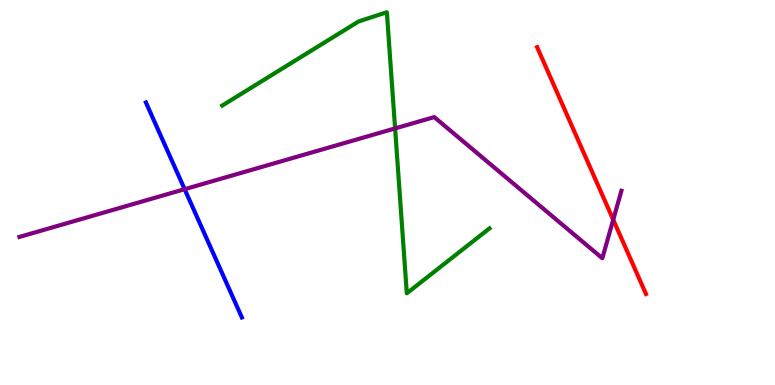[{'lines': ['blue', 'red'], 'intersections': []}, {'lines': ['green', 'red'], 'intersections': []}, {'lines': ['purple', 'red'], 'intersections': [{'x': 7.91, 'y': 4.29}]}, {'lines': ['blue', 'green'], 'intersections': []}, {'lines': ['blue', 'purple'], 'intersections': [{'x': 2.38, 'y': 5.09}]}, {'lines': ['green', 'purple'], 'intersections': [{'x': 5.1, 'y': 6.66}]}]